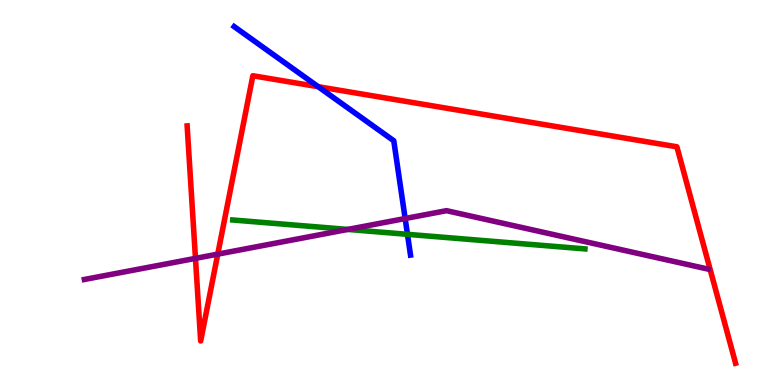[{'lines': ['blue', 'red'], 'intersections': [{'x': 4.11, 'y': 7.75}]}, {'lines': ['green', 'red'], 'intersections': []}, {'lines': ['purple', 'red'], 'intersections': [{'x': 2.52, 'y': 3.29}, {'x': 2.81, 'y': 3.4}]}, {'lines': ['blue', 'green'], 'intersections': [{'x': 5.26, 'y': 3.91}]}, {'lines': ['blue', 'purple'], 'intersections': [{'x': 5.23, 'y': 4.32}]}, {'lines': ['green', 'purple'], 'intersections': [{'x': 4.49, 'y': 4.04}]}]